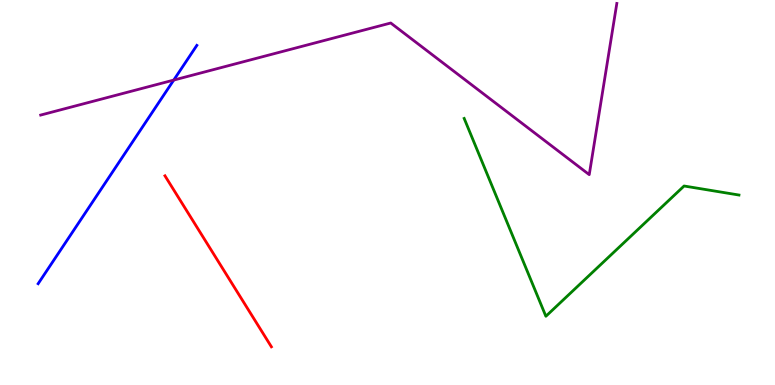[{'lines': ['blue', 'red'], 'intersections': []}, {'lines': ['green', 'red'], 'intersections': []}, {'lines': ['purple', 'red'], 'intersections': []}, {'lines': ['blue', 'green'], 'intersections': []}, {'lines': ['blue', 'purple'], 'intersections': [{'x': 2.24, 'y': 7.92}]}, {'lines': ['green', 'purple'], 'intersections': []}]